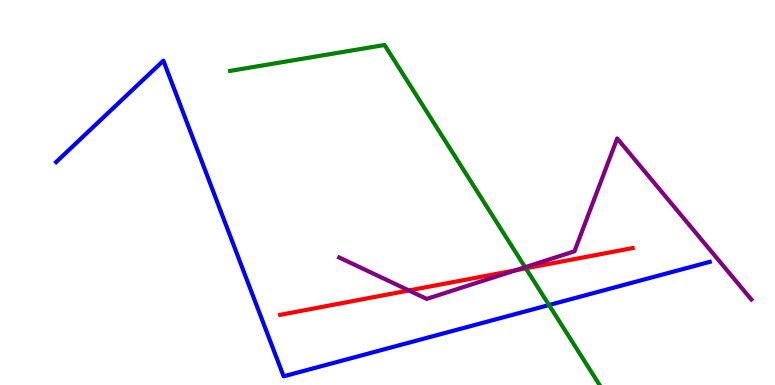[{'lines': ['blue', 'red'], 'intersections': []}, {'lines': ['green', 'red'], 'intersections': [{'x': 6.78, 'y': 3.03}]}, {'lines': ['purple', 'red'], 'intersections': [{'x': 5.28, 'y': 2.46}, {'x': 6.66, 'y': 2.98}]}, {'lines': ['blue', 'green'], 'intersections': [{'x': 7.08, 'y': 2.08}]}, {'lines': ['blue', 'purple'], 'intersections': []}, {'lines': ['green', 'purple'], 'intersections': [{'x': 6.78, 'y': 3.06}]}]